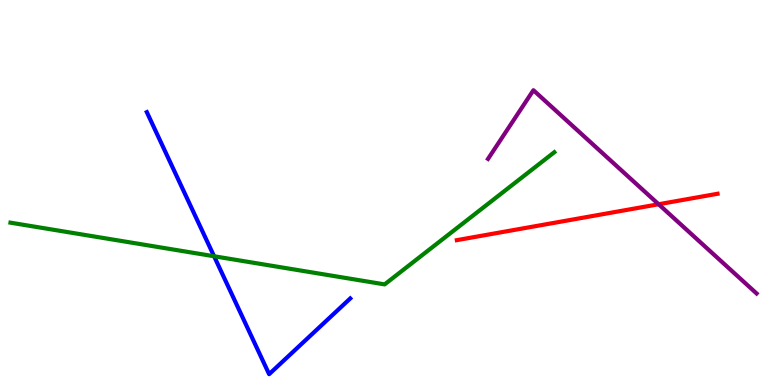[{'lines': ['blue', 'red'], 'intersections': []}, {'lines': ['green', 'red'], 'intersections': []}, {'lines': ['purple', 'red'], 'intersections': [{'x': 8.5, 'y': 4.69}]}, {'lines': ['blue', 'green'], 'intersections': [{'x': 2.76, 'y': 3.34}]}, {'lines': ['blue', 'purple'], 'intersections': []}, {'lines': ['green', 'purple'], 'intersections': []}]